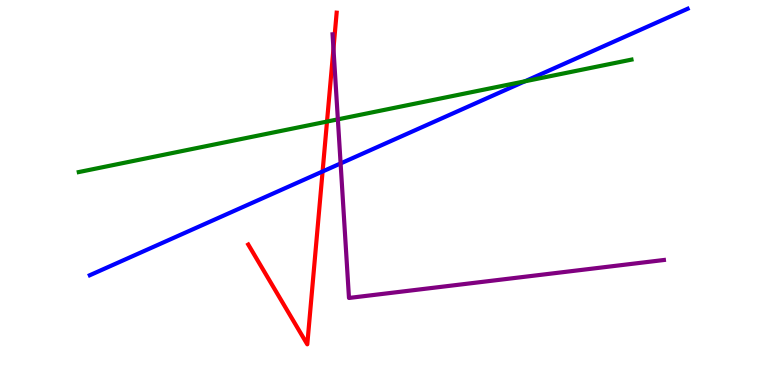[{'lines': ['blue', 'red'], 'intersections': [{'x': 4.16, 'y': 5.55}]}, {'lines': ['green', 'red'], 'intersections': [{'x': 4.22, 'y': 6.84}]}, {'lines': ['purple', 'red'], 'intersections': [{'x': 4.3, 'y': 8.73}]}, {'lines': ['blue', 'green'], 'intersections': [{'x': 6.77, 'y': 7.89}]}, {'lines': ['blue', 'purple'], 'intersections': [{'x': 4.39, 'y': 5.75}]}, {'lines': ['green', 'purple'], 'intersections': [{'x': 4.36, 'y': 6.9}]}]